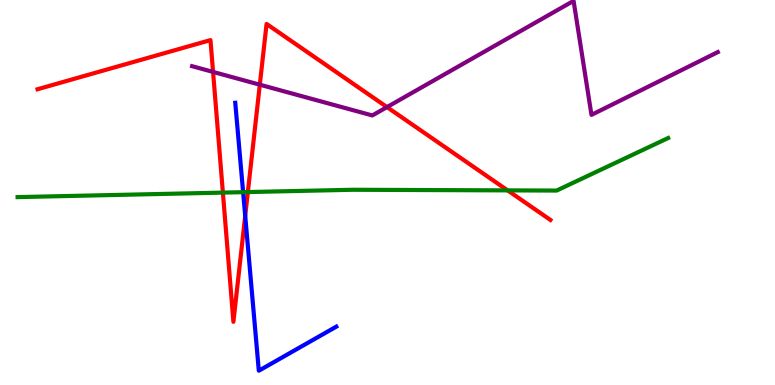[{'lines': ['blue', 'red'], 'intersections': [{'x': 3.16, 'y': 4.39}]}, {'lines': ['green', 'red'], 'intersections': [{'x': 2.88, 'y': 5.0}, {'x': 3.2, 'y': 5.01}, {'x': 6.55, 'y': 5.06}]}, {'lines': ['purple', 'red'], 'intersections': [{'x': 2.75, 'y': 8.13}, {'x': 3.35, 'y': 7.8}, {'x': 4.99, 'y': 7.22}]}, {'lines': ['blue', 'green'], 'intersections': [{'x': 3.14, 'y': 5.01}]}, {'lines': ['blue', 'purple'], 'intersections': []}, {'lines': ['green', 'purple'], 'intersections': []}]